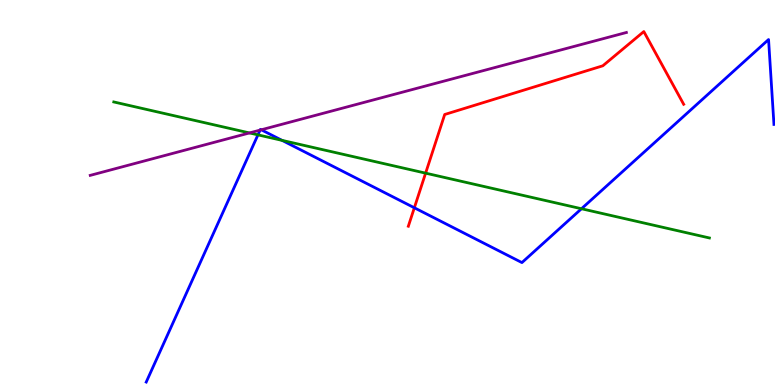[{'lines': ['blue', 'red'], 'intersections': [{'x': 5.35, 'y': 4.6}]}, {'lines': ['green', 'red'], 'intersections': [{'x': 5.49, 'y': 5.5}]}, {'lines': ['purple', 'red'], 'intersections': []}, {'lines': ['blue', 'green'], 'intersections': [{'x': 3.33, 'y': 6.5}, {'x': 3.64, 'y': 6.35}, {'x': 7.5, 'y': 4.58}]}, {'lines': ['blue', 'purple'], 'intersections': [{'x': 3.36, 'y': 6.62}, {'x': 3.37, 'y': 6.63}]}, {'lines': ['green', 'purple'], 'intersections': [{'x': 3.22, 'y': 6.55}]}]